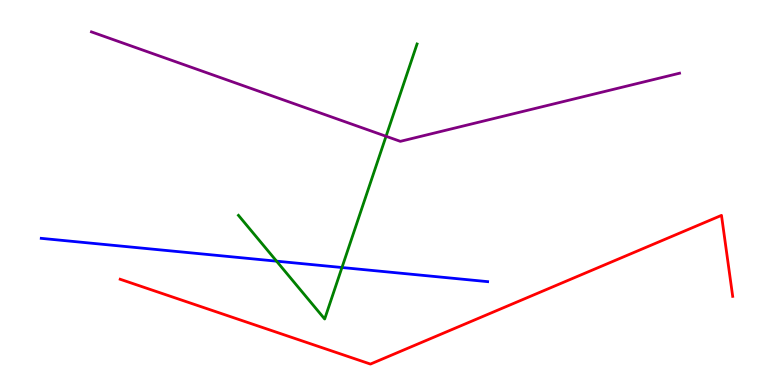[{'lines': ['blue', 'red'], 'intersections': []}, {'lines': ['green', 'red'], 'intersections': []}, {'lines': ['purple', 'red'], 'intersections': []}, {'lines': ['blue', 'green'], 'intersections': [{'x': 3.57, 'y': 3.22}, {'x': 4.41, 'y': 3.05}]}, {'lines': ['blue', 'purple'], 'intersections': []}, {'lines': ['green', 'purple'], 'intersections': [{'x': 4.98, 'y': 6.46}]}]